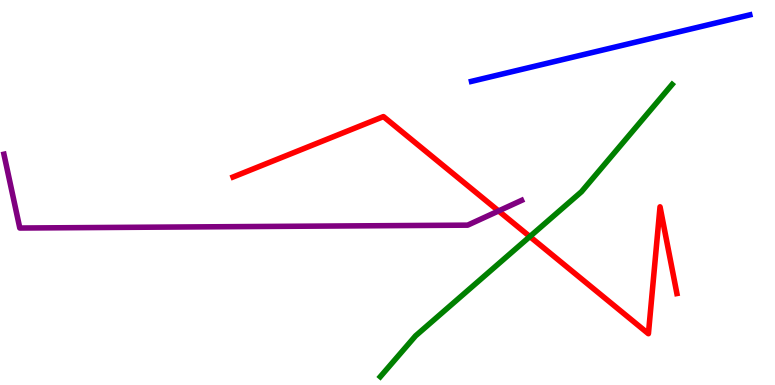[{'lines': ['blue', 'red'], 'intersections': []}, {'lines': ['green', 'red'], 'intersections': [{'x': 6.84, 'y': 3.86}]}, {'lines': ['purple', 'red'], 'intersections': [{'x': 6.43, 'y': 4.52}]}, {'lines': ['blue', 'green'], 'intersections': []}, {'lines': ['blue', 'purple'], 'intersections': []}, {'lines': ['green', 'purple'], 'intersections': []}]